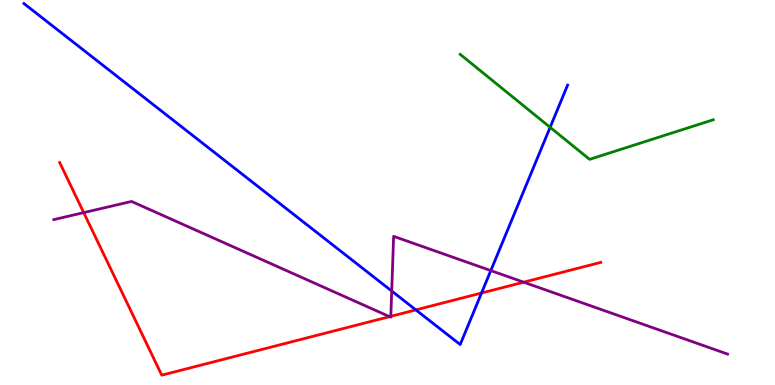[{'lines': ['blue', 'red'], 'intersections': [{'x': 5.37, 'y': 1.95}, {'x': 6.21, 'y': 2.39}]}, {'lines': ['green', 'red'], 'intersections': []}, {'lines': ['purple', 'red'], 'intersections': [{'x': 1.08, 'y': 4.48}, {'x': 5.03, 'y': 1.78}, {'x': 5.04, 'y': 1.78}, {'x': 6.76, 'y': 2.67}]}, {'lines': ['blue', 'green'], 'intersections': [{'x': 7.1, 'y': 6.69}]}, {'lines': ['blue', 'purple'], 'intersections': [{'x': 5.05, 'y': 2.44}, {'x': 6.33, 'y': 2.97}]}, {'lines': ['green', 'purple'], 'intersections': []}]